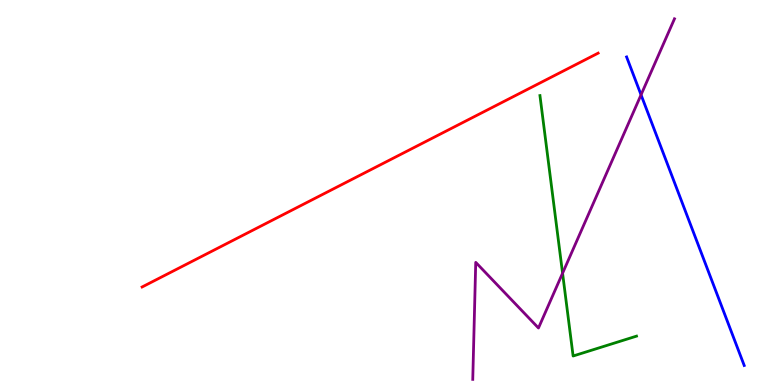[{'lines': ['blue', 'red'], 'intersections': []}, {'lines': ['green', 'red'], 'intersections': []}, {'lines': ['purple', 'red'], 'intersections': []}, {'lines': ['blue', 'green'], 'intersections': []}, {'lines': ['blue', 'purple'], 'intersections': [{'x': 8.27, 'y': 7.54}]}, {'lines': ['green', 'purple'], 'intersections': [{'x': 7.26, 'y': 2.9}]}]